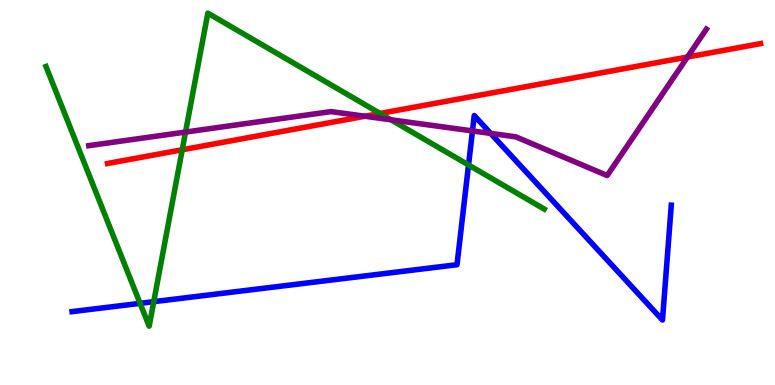[{'lines': ['blue', 'red'], 'intersections': []}, {'lines': ['green', 'red'], 'intersections': [{'x': 2.35, 'y': 6.11}, {'x': 4.9, 'y': 7.05}]}, {'lines': ['purple', 'red'], 'intersections': [{'x': 4.71, 'y': 6.98}, {'x': 8.87, 'y': 8.52}]}, {'lines': ['blue', 'green'], 'intersections': [{'x': 1.81, 'y': 2.12}, {'x': 1.98, 'y': 2.16}, {'x': 6.05, 'y': 5.72}]}, {'lines': ['blue', 'purple'], 'intersections': [{'x': 6.1, 'y': 6.6}, {'x': 6.33, 'y': 6.53}]}, {'lines': ['green', 'purple'], 'intersections': [{'x': 2.39, 'y': 6.57}, {'x': 5.04, 'y': 6.89}]}]